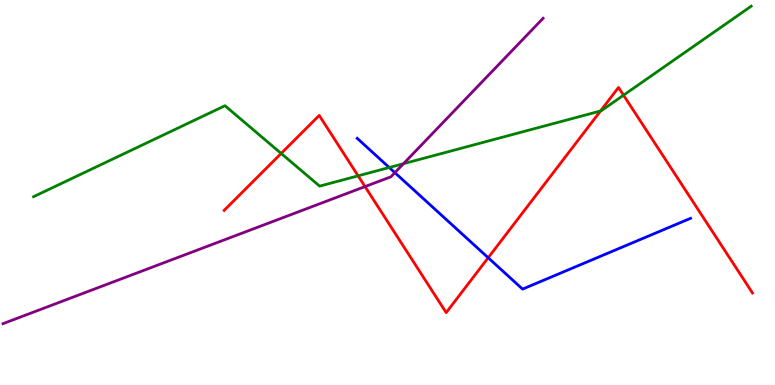[{'lines': ['blue', 'red'], 'intersections': [{'x': 6.3, 'y': 3.31}]}, {'lines': ['green', 'red'], 'intersections': [{'x': 3.63, 'y': 6.01}, {'x': 4.62, 'y': 5.43}, {'x': 7.75, 'y': 7.12}, {'x': 8.05, 'y': 7.53}]}, {'lines': ['purple', 'red'], 'intersections': [{'x': 4.71, 'y': 5.15}]}, {'lines': ['blue', 'green'], 'intersections': [{'x': 5.02, 'y': 5.65}]}, {'lines': ['blue', 'purple'], 'intersections': [{'x': 5.1, 'y': 5.52}]}, {'lines': ['green', 'purple'], 'intersections': [{'x': 5.21, 'y': 5.75}]}]